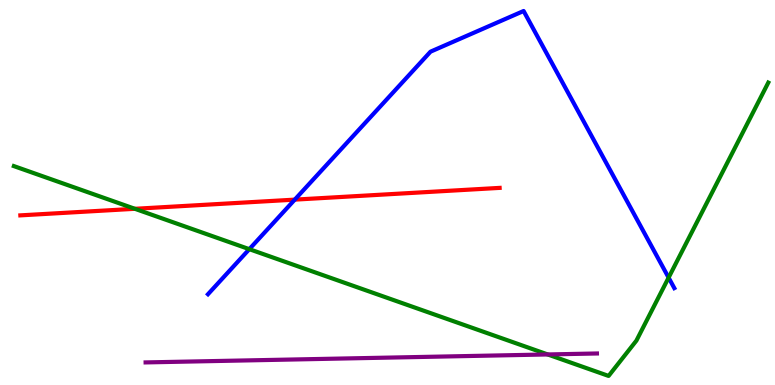[{'lines': ['blue', 'red'], 'intersections': [{'x': 3.8, 'y': 4.81}]}, {'lines': ['green', 'red'], 'intersections': [{'x': 1.74, 'y': 4.58}]}, {'lines': ['purple', 'red'], 'intersections': []}, {'lines': ['blue', 'green'], 'intersections': [{'x': 3.22, 'y': 3.53}, {'x': 8.63, 'y': 2.79}]}, {'lines': ['blue', 'purple'], 'intersections': []}, {'lines': ['green', 'purple'], 'intersections': [{'x': 7.07, 'y': 0.793}]}]